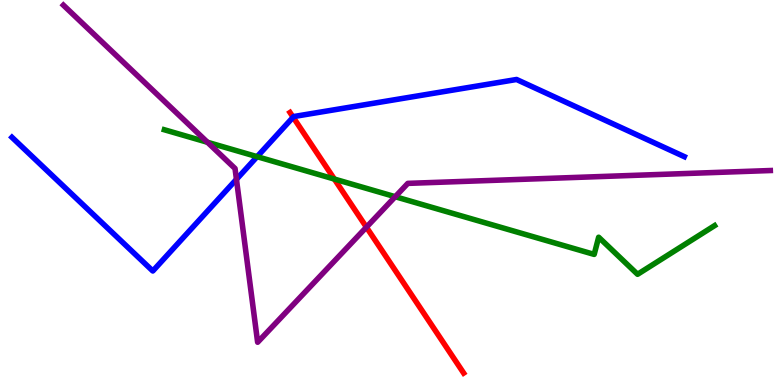[{'lines': ['blue', 'red'], 'intersections': [{'x': 3.78, 'y': 6.96}]}, {'lines': ['green', 'red'], 'intersections': [{'x': 4.31, 'y': 5.35}]}, {'lines': ['purple', 'red'], 'intersections': [{'x': 4.73, 'y': 4.1}]}, {'lines': ['blue', 'green'], 'intersections': [{'x': 3.32, 'y': 5.93}]}, {'lines': ['blue', 'purple'], 'intersections': [{'x': 3.05, 'y': 5.34}]}, {'lines': ['green', 'purple'], 'intersections': [{'x': 2.68, 'y': 6.3}, {'x': 5.1, 'y': 4.89}]}]